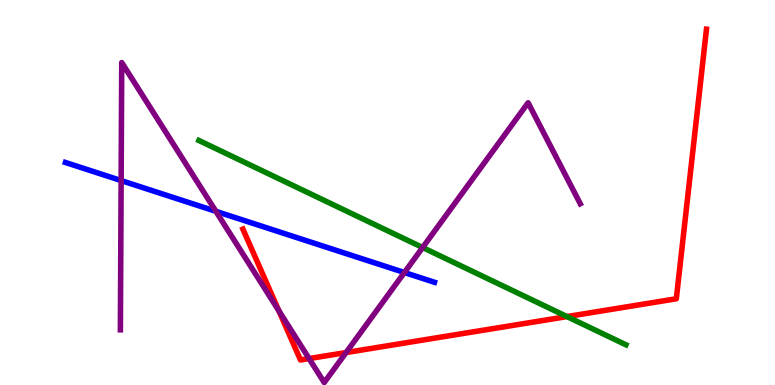[{'lines': ['blue', 'red'], 'intersections': []}, {'lines': ['green', 'red'], 'intersections': [{'x': 7.32, 'y': 1.78}]}, {'lines': ['purple', 'red'], 'intersections': [{'x': 3.6, 'y': 1.92}, {'x': 3.99, 'y': 0.686}, {'x': 4.47, 'y': 0.843}]}, {'lines': ['blue', 'green'], 'intersections': []}, {'lines': ['blue', 'purple'], 'intersections': [{'x': 1.56, 'y': 5.31}, {'x': 2.79, 'y': 4.51}, {'x': 5.22, 'y': 2.92}]}, {'lines': ['green', 'purple'], 'intersections': [{'x': 5.45, 'y': 3.57}]}]